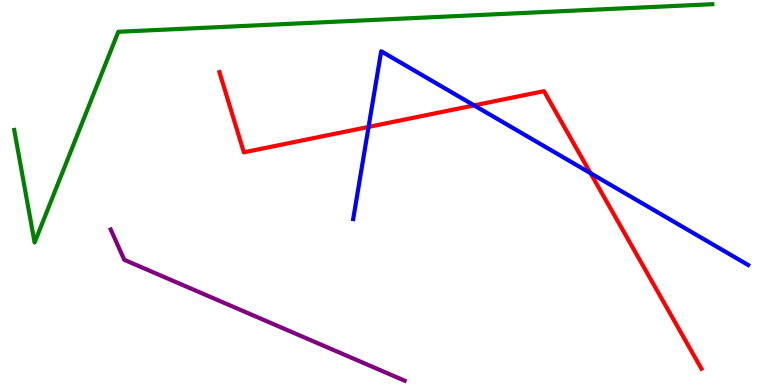[{'lines': ['blue', 'red'], 'intersections': [{'x': 4.76, 'y': 6.7}, {'x': 6.12, 'y': 7.26}, {'x': 7.62, 'y': 5.5}]}, {'lines': ['green', 'red'], 'intersections': []}, {'lines': ['purple', 'red'], 'intersections': []}, {'lines': ['blue', 'green'], 'intersections': []}, {'lines': ['blue', 'purple'], 'intersections': []}, {'lines': ['green', 'purple'], 'intersections': []}]